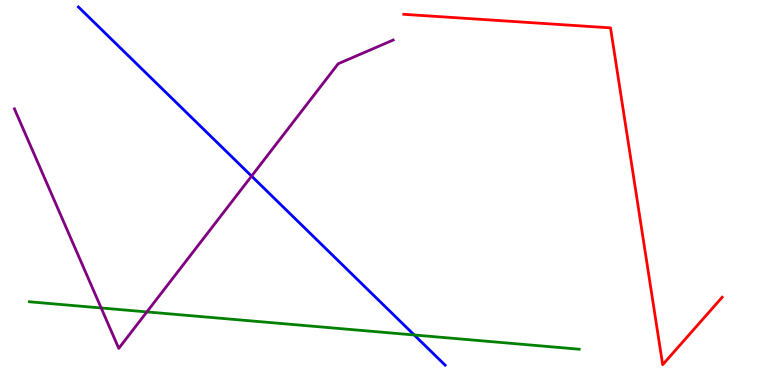[{'lines': ['blue', 'red'], 'intersections': []}, {'lines': ['green', 'red'], 'intersections': []}, {'lines': ['purple', 'red'], 'intersections': []}, {'lines': ['blue', 'green'], 'intersections': [{'x': 5.34, 'y': 1.3}]}, {'lines': ['blue', 'purple'], 'intersections': [{'x': 3.25, 'y': 5.43}]}, {'lines': ['green', 'purple'], 'intersections': [{'x': 1.31, 'y': 2.0}, {'x': 1.9, 'y': 1.9}]}]